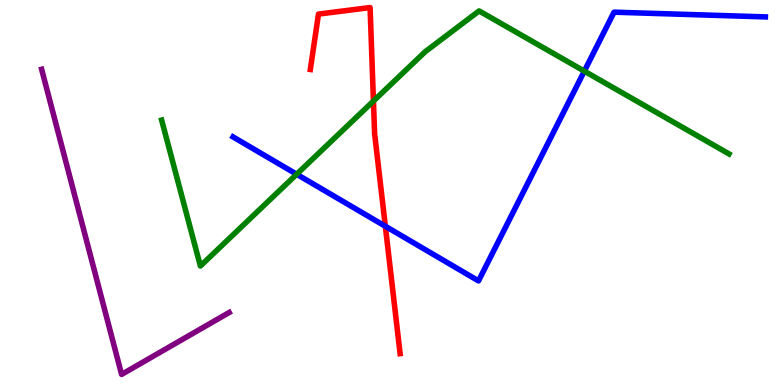[{'lines': ['blue', 'red'], 'intersections': [{'x': 4.97, 'y': 4.12}]}, {'lines': ['green', 'red'], 'intersections': [{'x': 4.82, 'y': 7.38}]}, {'lines': ['purple', 'red'], 'intersections': []}, {'lines': ['blue', 'green'], 'intersections': [{'x': 3.83, 'y': 5.47}, {'x': 7.54, 'y': 8.15}]}, {'lines': ['blue', 'purple'], 'intersections': []}, {'lines': ['green', 'purple'], 'intersections': []}]